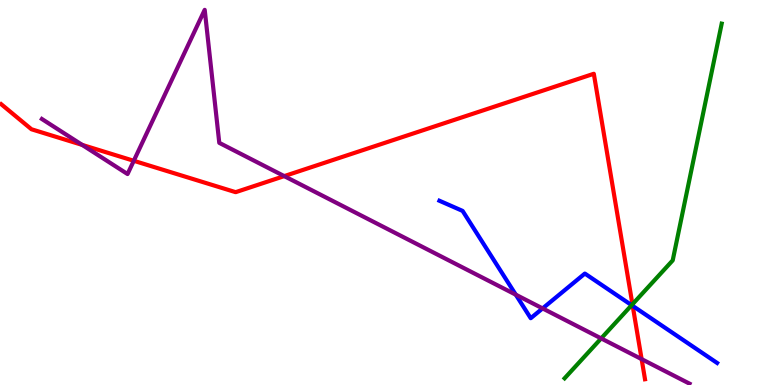[{'lines': ['blue', 'red'], 'intersections': [{'x': 8.16, 'y': 2.05}]}, {'lines': ['green', 'red'], 'intersections': [{'x': 8.16, 'y': 2.1}]}, {'lines': ['purple', 'red'], 'intersections': [{'x': 1.06, 'y': 6.24}, {'x': 1.73, 'y': 5.82}, {'x': 3.67, 'y': 5.43}, {'x': 8.28, 'y': 0.672}]}, {'lines': ['blue', 'green'], 'intersections': [{'x': 8.15, 'y': 2.07}]}, {'lines': ['blue', 'purple'], 'intersections': [{'x': 6.66, 'y': 2.35}, {'x': 7.0, 'y': 1.99}]}, {'lines': ['green', 'purple'], 'intersections': [{'x': 7.76, 'y': 1.21}]}]